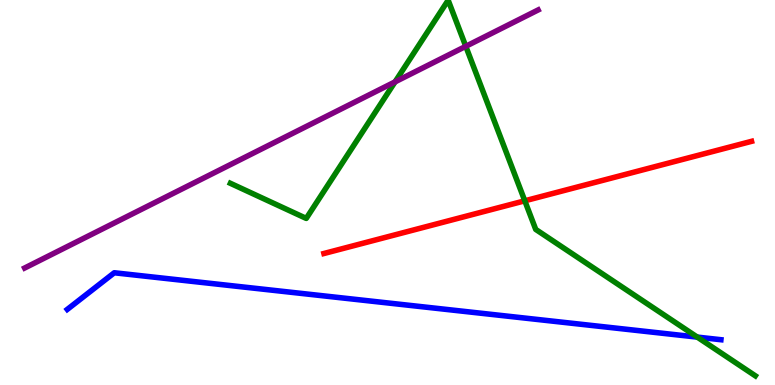[{'lines': ['blue', 'red'], 'intersections': []}, {'lines': ['green', 'red'], 'intersections': [{'x': 6.77, 'y': 4.78}]}, {'lines': ['purple', 'red'], 'intersections': []}, {'lines': ['blue', 'green'], 'intersections': [{'x': 9.0, 'y': 1.24}]}, {'lines': ['blue', 'purple'], 'intersections': []}, {'lines': ['green', 'purple'], 'intersections': [{'x': 5.1, 'y': 7.87}, {'x': 6.01, 'y': 8.8}]}]